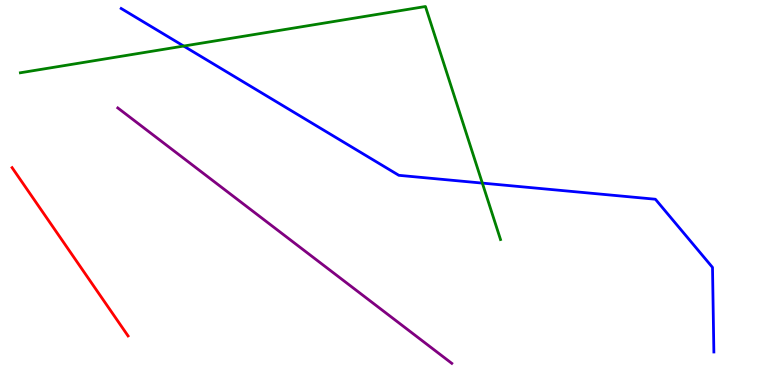[{'lines': ['blue', 'red'], 'intersections': []}, {'lines': ['green', 'red'], 'intersections': []}, {'lines': ['purple', 'red'], 'intersections': []}, {'lines': ['blue', 'green'], 'intersections': [{'x': 2.37, 'y': 8.8}, {'x': 6.22, 'y': 5.24}]}, {'lines': ['blue', 'purple'], 'intersections': []}, {'lines': ['green', 'purple'], 'intersections': []}]